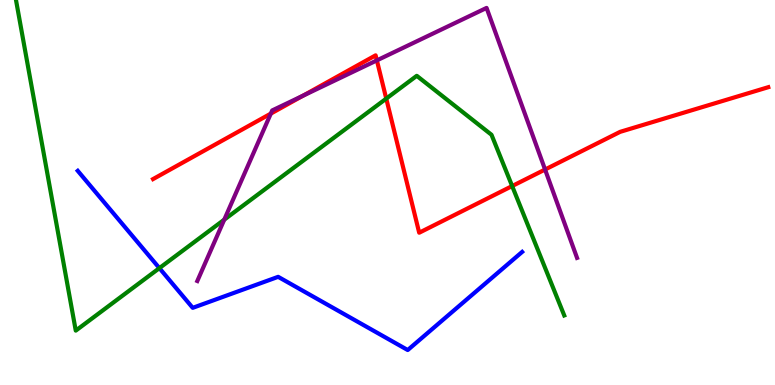[{'lines': ['blue', 'red'], 'intersections': []}, {'lines': ['green', 'red'], 'intersections': [{'x': 4.98, 'y': 7.44}, {'x': 6.61, 'y': 5.17}]}, {'lines': ['purple', 'red'], 'intersections': [{'x': 3.49, 'y': 7.05}, {'x': 3.91, 'y': 7.51}, {'x': 4.86, 'y': 8.43}, {'x': 7.03, 'y': 5.6}]}, {'lines': ['blue', 'green'], 'intersections': [{'x': 2.06, 'y': 3.04}]}, {'lines': ['blue', 'purple'], 'intersections': []}, {'lines': ['green', 'purple'], 'intersections': [{'x': 2.89, 'y': 4.29}]}]